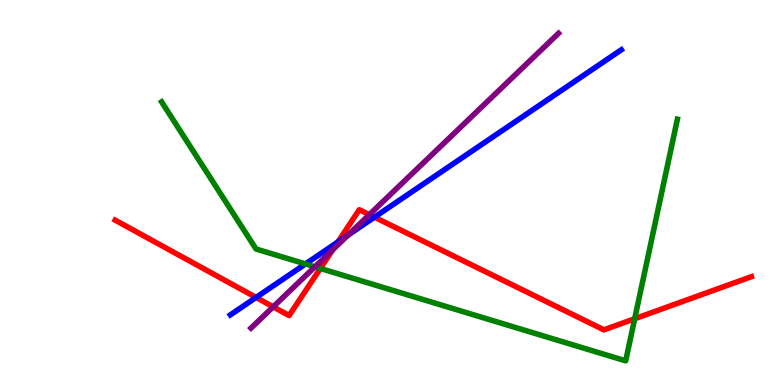[{'lines': ['blue', 'red'], 'intersections': [{'x': 3.3, 'y': 2.27}, {'x': 4.36, 'y': 3.72}, {'x': 4.83, 'y': 4.36}]}, {'lines': ['green', 'red'], 'intersections': [{'x': 4.13, 'y': 3.03}, {'x': 8.19, 'y': 1.72}]}, {'lines': ['purple', 'red'], 'intersections': [{'x': 3.52, 'y': 2.03}, {'x': 4.29, 'y': 3.51}, {'x': 4.77, 'y': 4.42}]}, {'lines': ['blue', 'green'], 'intersections': [{'x': 3.94, 'y': 3.14}]}, {'lines': ['blue', 'purple'], 'intersections': [{'x': 4.49, 'y': 3.89}]}, {'lines': ['green', 'purple'], 'intersections': [{'x': 4.06, 'y': 3.07}]}]